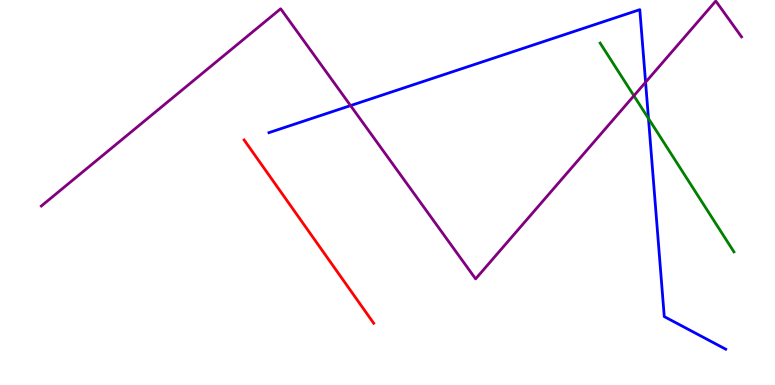[{'lines': ['blue', 'red'], 'intersections': []}, {'lines': ['green', 'red'], 'intersections': []}, {'lines': ['purple', 'red'], 'intersections': []}, {'lines': ['blue', 'green'], 'intersections': [{'x': 8.37, 'y': 6.92}]}, {'lines': ['blue', 'purple'], 'intersections': [{'x': 4.52, 'y': 7.26}, {'x': 8.33, 'y': 7.86}]}, {'lines': ['green', 'purple'], 'intersections': [{'x': 8.18, 'y': 7.51}]}]